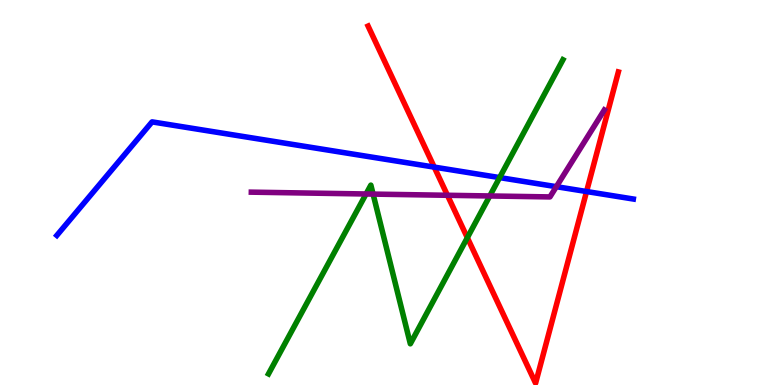[{'lines': ['blue', 'red'], 'intersections': [{'x': 5.6, 'y': 5.66}, {'x': 7.57, 'y': 5.03}]}, {'lines': ['green', 'red'], 'intersections': [{'x': 6.03, 'y': 3.83}]}, {'lines': ['purple', 'red'], 'intersections': [{'x': 5.77, 'y': 4.93}]}, {'lines': ['blue', 'green'], 'intersections': [{'x': 6.45, 'y': 5.39}]}, {'lines': ['blue', 'purple'], 'intersections': [{'x': 7.18, 'y': 5.15}]}, {'lines': ['green', 'purple'], 'intersections': [{'x': 4.72, 'y': 4.96}, {'x': 4.81, 'y': 4.96}, {'x': 6.32, 'y': 4.91}]}]